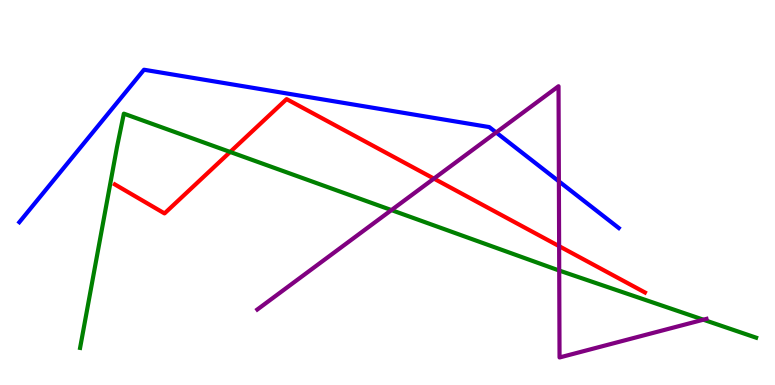[{'lines': ['blue', 'red'], 'intersections': []}, {'lines': ['green', 'red'], 'intersections': [{'x': 2.97, 'y': 6.05}]}, {'lines': ['purple', 'red'], 'intersections': [{'x': 5.6, 'y': 5.36}, {'x': 7.21, 'y': 3.61}]}, {'lines': ['blue', 'green'], 'intersections': []}, {'lines': ['blue', 'purple'], 'intersections': [{'x': 6.4, 'y': 6.56}, {'x': 7.21, 'y': 5.29}]}, {'lines': ['green', 'purple'], 'intersections': [{'x': 5.05, 'y': 4.54}, {'x': 7.22, 'y': 2.97}, {'x': 9.08, 'y': 1.7}]}]